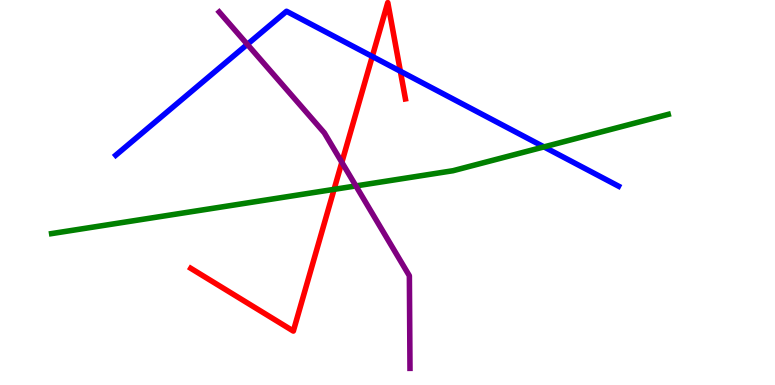[{'lines': ['blue', 'red'], 'intersections': [{'x': 4.8, 'y': 8.53}, {'x': 5.17, 'y': 8.15}]}, {'lines': ['green', 'red'], 'intersections': [{'x': 4.31, 'y': 5.08}]}, {'lines': ['purple', 'red'], 'intersections': [{'x': 4.41, 'y': 5.78}]}, {'lines': ['blue', 'green'], 'intersections': [{'x': 7.02, 'y': 6.18}]}, {'lines': ['blue', 'purple'], 'intersections': [{'x': 3.19, 'y': 8.85}]}, {'lines': ['green', 'purple'], 'intersections': [{'x': 4.59, 'y': 5.17}]}]